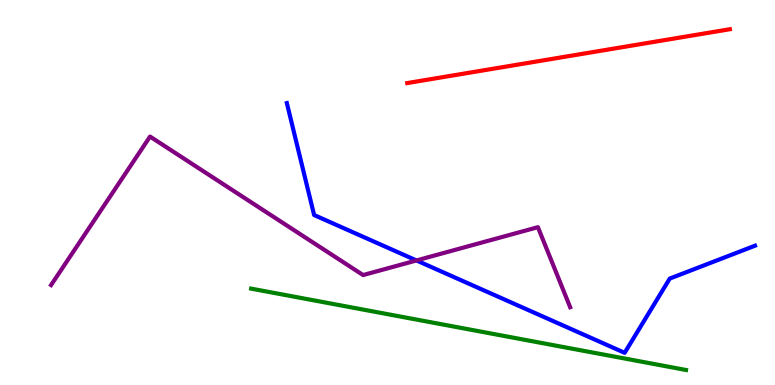[{'lines': ['blue', 'red'], 'intersections': []}, {'lines': ['green', 'red'], 'intersections': []}, {'lines': ['purple', 'red'], 'intersections': []}, {'lines': ['blue', 'green'], 'intersections': []}, {'lines': ['blue', 'purple'], 'intersections': [{'x': 5.37, 'y': 3.24}]}, {'lines': ['green', 'purple'], 'intersections': []}]